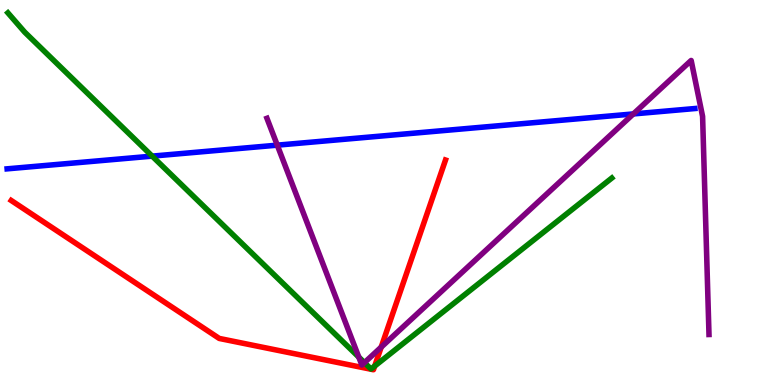[{'lines': ['blue', 'red'], 'intersections': []}, {'lines': ['green', 'red'], 'intersections': [{'x': 4.83, 'y': 0.491}]}, {'lines': ['purple', 'red'], 'intersections': [{'x': 4.92, 'y': 0.983}]}, {'lines': ['blue', 'green'], 'intersections': [{'x': 1.96, 'y': 5.94}]}, {'lines': ['blue', 'purple'], 'intersections': [{'x': 3.58, 'y': 6.23}, {'x': 8.17, 'y': 7.04}]}, {'lines': ['green', 'purple'], 'intersections': [{'x': 4.63, 'y': 0.724}, {'x': 4.7, 'y': 0.581}]}]